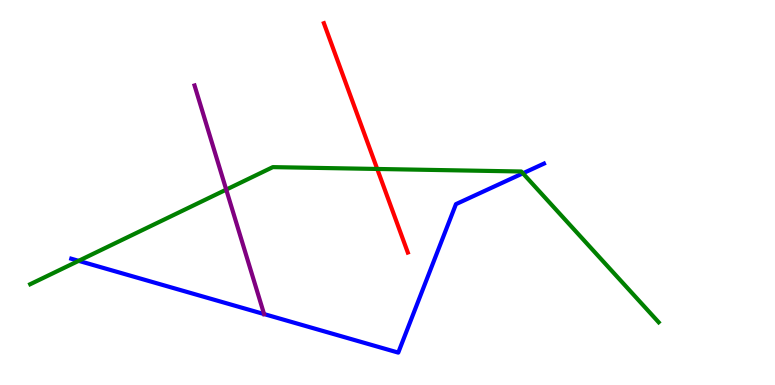[{'lines': ['blue', 'red'], 'intersections': []}, {'lines': ['green', 'red'], 'intersections': [{'x': 4.87, 'y': 5.61}]}, {'lines': ['purple', 'red'], 'intersections': []}, {'lines': ['blue', 'green'], 'intersections': [{'x': 1.01, 'y': 3.22}, {'x': 6.75, 'y': 5.5}]}, {'lines': ['blue', 'purple'], 'intersections': [{'x': 3.41, 'y': 1.84}]}, {'lines': ['green', 'purple'], 'intersections': [{'x': 2.92, 'y': 5.07}]}]